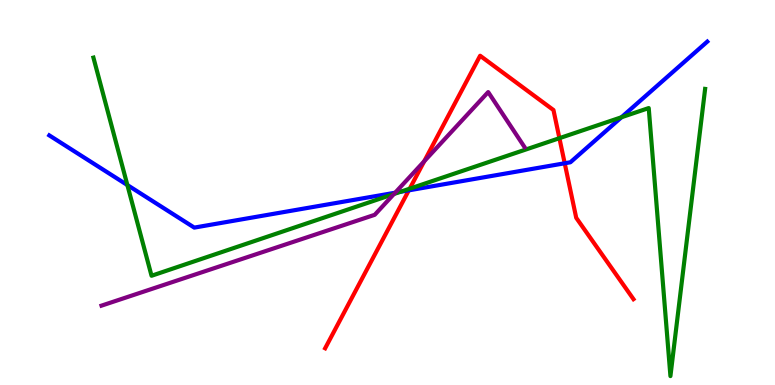[{'lines': ['blue', 'red'], 'intersections': [{'x': 5.28, 'y': 5.06}, {'x': 7.29, 'y': 5.76}]}, {'lines': ['green', 'red'], 'intersections': [{'x': 5.29, 'y': 5.1}, {'x': 7.22, 'y': 6.41}]}, {'lines': ['purple', 'red'], 'intersections': [{'x': 5.47, 'y': 5.81}]}, {'lines': ['blue', 'green'], 'intersections': [{'x': 1.64, 'y': 5.19}, {'x': 5.17, 'y': 5.02}, {'x': 8.02, 'y': 6.95}]}, {'lines': ['blue', 'purple'], 'intersections': [{'x': 5.1, 'y': 4.99}]}, {'lines': ['green', 'purple'], 'intersections': [{'x': 5.08, 'y': 4.96}]}]